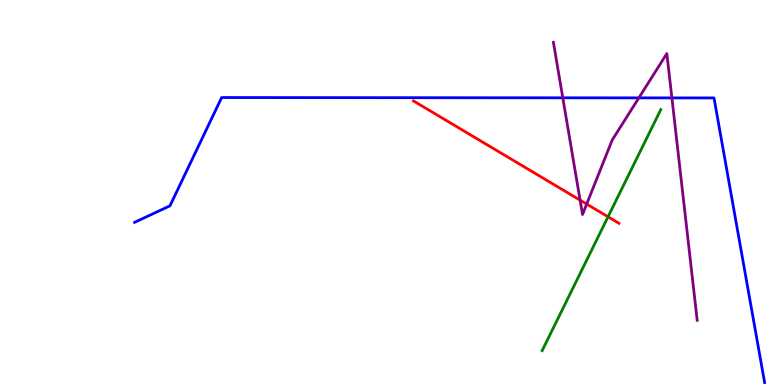[{'lines': ['blue', 'red'], 'intersections': []}, {'lines': ['green', 'red'], 'intersections': [{'x': 7.85, 'y': 4.37}]}, {'lines': ['purple', 'red'], 'intersections': [{'x': 7.49, 'y': 4.8}, {'x': 7.57, 'y': 4.7}]}, {'lines': ['blue', 'green'], 'intersections': []}, {'lines': ['blue', 'purple'], 'intersections': [{'x': 7.26, 'y': 7.46}, {'x': 8.24, 'y': 7.46}, {'x': 8.67, 'y': 7.46}]}, {'lines': ['green', 'purple'], 'intersections': []}]